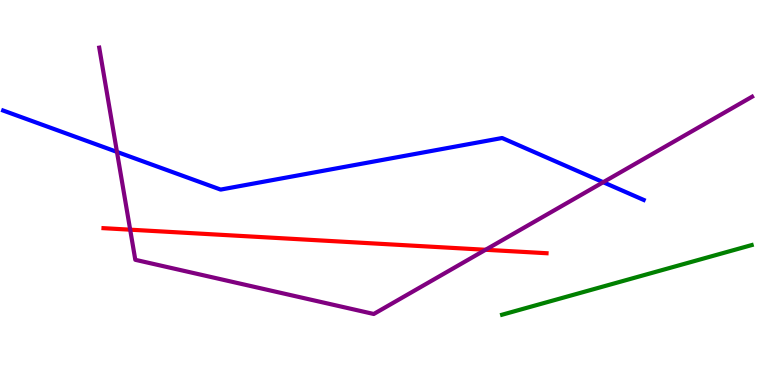[{'lines': ['blue', 'red'], 'intersections': []}, {'lines': ['green', 'red'], 'intersections': []}, {'lines': ['purple', 'red'], 'intersections': [{'x': 1.68, 'y': 4.03}, {'x': 6.27, 'y': 3.51}]}, {'lines': ['blue', 'green'], 'intersections': []}, {'lines': ['blue', 'purple'], 'intersections': [{'x': 1.51, 'y': 6.05}, {'x': 7.78, 'y': 5.27}]}, {'lines': ['green', 'purple'], 'intersections': []}]